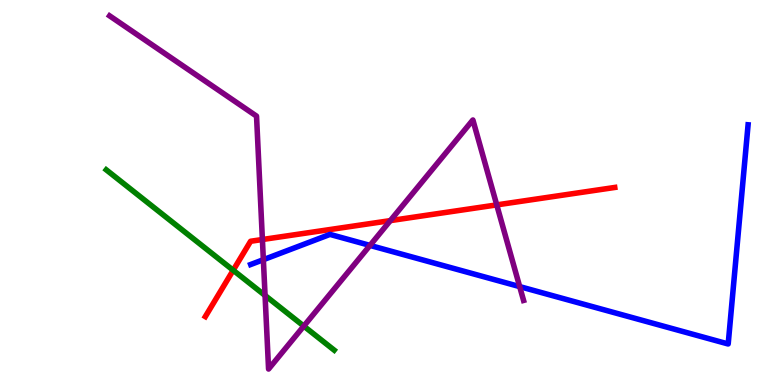[{'lines': ['blue', 'red'], 'intersections': []}, {'lines': ['green', 'red'], 'intersections': [{'x': 3.01, 'y': 2.98}]}, {'lines': ['purple', 'red'], 'intersections': [{'x': 3.39, 'y': 3.78}, {'x': 5.04, 'y': 4.27}, {'x': 6.41, 'y': 4.68}]}, {'lines': ['blue', 'green'], 'intersections': []}, {'lines': ['blue', 'purple'], 'intersections': [{'x': 3.4, 'y': 3.25}, {'x': 4.77, 'y': 3.63}, {'x': 6.71, 'y': 2.56}]}, {'lines': ['green', 'purple'], 'intersections': [{'x': 3.42, 'y': 2.33}, {'x': 3.92, 'y': 1.53}]}]